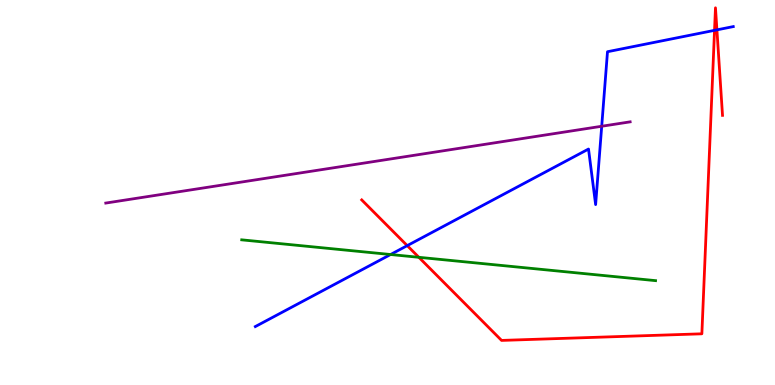[{'lines': ['blue', 'red'], 'intersections': [{'x': 5.25, 'y': 3.62}, {'x': 9.22, 'y': 9.21}, {'x': 9.25, 'y': 9.22}]}, {'lines': ['green', 'red'], 'intersections': [{'x': 5.4, 'y': 3.32}]}, {'lines': ['purple', 'red'], 'intersections': []}, {'lines': ['blue', 'green'], 'intersections': [{'x': 5.04, 'y': 3.39}]}, {'lines': ['blue', 'purple'], 'intersections': [{'x': 7.76, 'y': 6.72}]}, {'lines': ['green', 'purple'], 'intersections': []}]